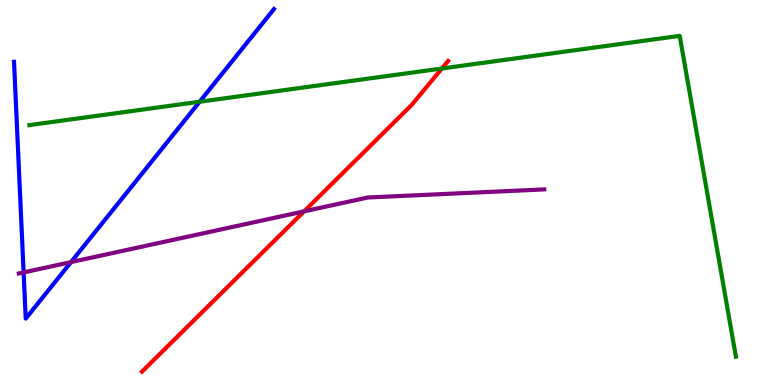[{'lines': ['blue', 'red'], 'intersections': []}, {'lines': ['green', 'red'], 'intersections': [{'x': 5.7, 'y': 8.22}]}, {'lines': ['purple', 'red'], 'intersections': [{'x': 3.92, 'y': 4.51}]}, {'lines': ['blue', 'green'], 'intersections': [{'x': 2.58, 'y': 7.36}]}, {'lines': ['blue', 'purple'], 'intersections': [{'x': 0.305, 'y': 2.92}, {'x': 0.916, 'y': 3.19}]}, {'lines': ['green', 'purple'], 'intersections': []}]